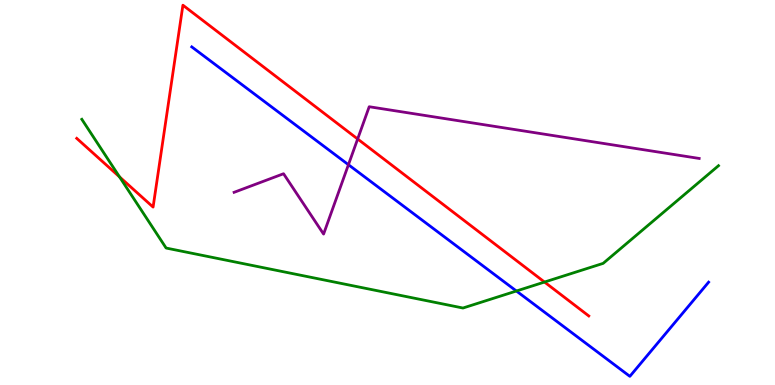[{'lines': ['blue', 'red'], 'intersections': []}, {'lines': ['green', 'red'], 'intersections': [{'x': 1.54, 'y': 5.41}, {'x': 7.03, 'y': 2.67}]}, {'lines': ['purple', 'red'], 'intersections': [{'x': 4.61, 'y': 6.39}]}, {'lines': ['blue', 'green'], 'intersections': [{'x': 6.66, 'y': 2.44}]}, {'lines': ['blue', 'purple'], 'intersections': [{'x': 4.5, 'y': 5.72}]}, {'lines': ['green', 'purple'], 'intersections': []}]